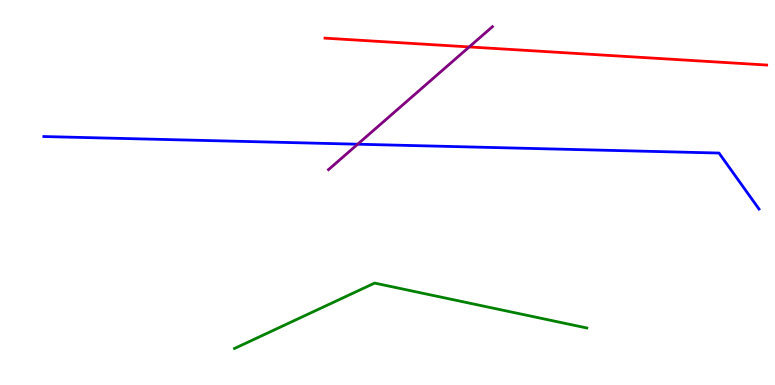[{'lines': ['blue', 'red'], 'intersections': []}, {'lines': ['green', 'red'], 'intersections': []}, {'lines': ['purple', 'red'], 'intersections': [{'x': 6.05, 'y': 8.78}]}, {'lines': ['blue', 'green'], 'intersections': []}, {'lines': ['blue', 'purple'], 'intersections': [{'x': 4.62, 'y': 6.25}]}, {'lines': ['green', 'purple'], 'intersections': []}]